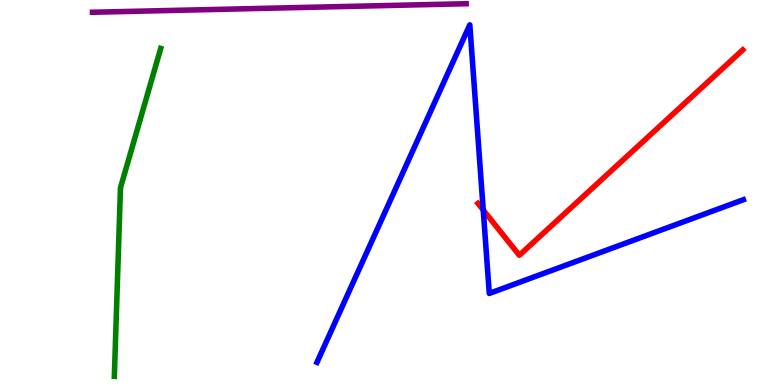[{'lines': ['blue', 'red'], 'intersections': [{'x': 6.24, 'y': 4.55}]}, {'lines': ['green', 'red'], 'intersections': []}, {'lines': ['purple', 'red'], 'intersections': []}, {'lines': ['blue', 'green'], 'intersections': []}, {'lines': ['blue', 'purple'], 'intersections': []}, {'lines': ['green', 'purple'], 'intersections': []}]